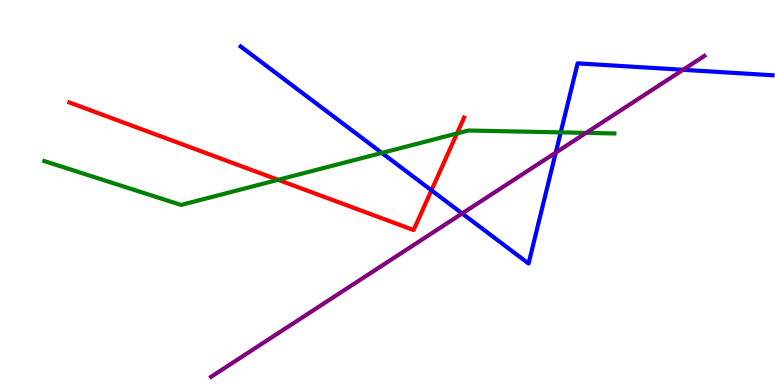[{'lines': ['blue', 'red'], 'intersections': [{'x': 5.57, 'y': 5.06}]}, {'lines': ['green', 'red'], 'intersections': [{'x': 3.59, 'y': 5.33}, {'x': 5.9, 'y': 6.53}]}, {'lines': ['purple', 'red'], 'intersections': []}, {'lines': ['blue', 'green'], 'intersections': [{'x': 4.93, 'y': 6.03}, {'x': 7.24, 'y': 6.56}]}, {'lines': ['blue', 'purple'], 'intersections': [{'x': 5.96, 'y': 4.46}, {'x': 7.17, 'y': 6.04}, {'x': 8.81, 'y': 8.19}]}, {'lines': ['green', 'purple'], 'intersections': [{'x': 7.56, 'y': 6.55}]}]